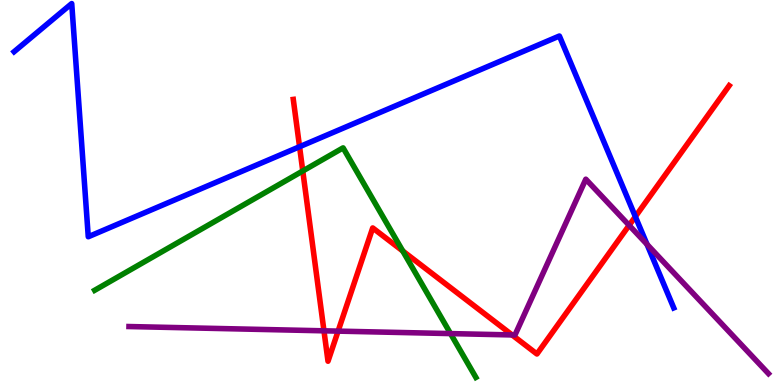[{'lines': ['blue', 'red'], 'intersections': [{'x': 3.87, 'y': 6.19}, {'x': 8.2, 'y': 4.37}]}, {'lines': ['green', 'red'], 'intersections': [{'x': 3.91, 'y': 5.56}, {'x': 5.2, 'y': 3.48}]}, {'lines': ['purple', 'red'], 'intersections': [{'x': 4.18, 'y': 1.41}, {'x': 4.36, 'y': 1.4}, {'x': 6.61, 'y': 1.3}, {'x': 8.12, 'y': 4.15}]}, {'lines': ['blue', 'green'], 'intersections': []}, {'lines': ['blue', 'purple'], 'intersections': [{'x': 8.35, 'y': 3.65}]}, {'lines': ['green', 'purple'], 'intersections': [{'x': 5.81, 'y': 1.34}]}]